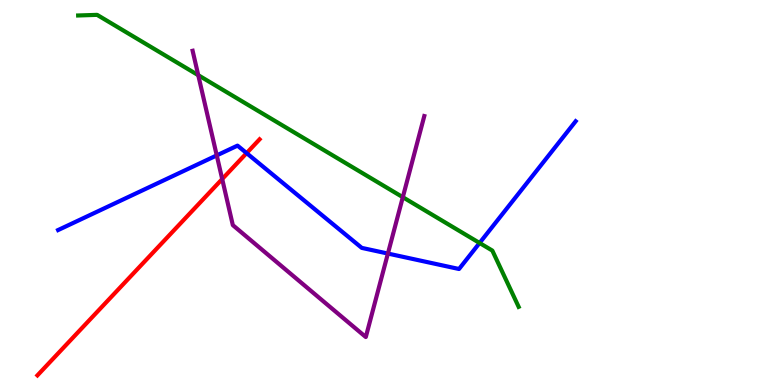[{'lines': ['blue', 'red'], 'intersections': [{'x': 3.18, 'y': 6.02}]}, {'lines': ['green', 'red'], 'intersections': []}, {'lines': ['purple', 'red'], 'intersections': [{'x': 2.87, 'y': 5.35}]}, {'lines': ['blue', 'green'], 'intersections': [{'x': 6.19, 'y': 3.69}]}, {'lines': ['blue', 'purple'], 'intersections': [{'x': 2.8, 'y': 5.96}, {'x': 5.01, 'y': 3.41}]}, {'lines': ['green', 'purple'], 'intersections': [{'x': 2.56, 'y': 8.05}, {'x': 5.2, 'y': 4.88}]}]